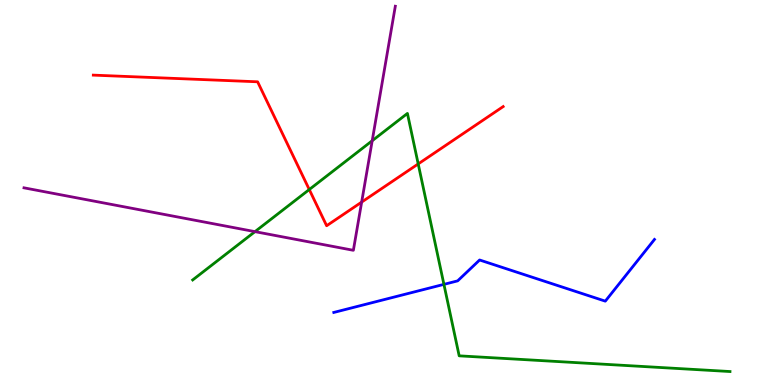[{'lines': ['blue', 'red'], 'intersections': []}, {'lines': ['green', 'red'], 'intersections': [{'x': 3.99, 'y': 5.08}, {'x': 5.4, 'y': 5.74}]}, {'lines': ['purple', 'red'], 'intersections': [{'x': 4.67, 'y': 4.75}]}, {'lines': ['blue', 'green'], 'intersections': [{'x': 5.73, 'y': 2.61}]}, {'lines': ['blue', 'purple'], 'intersections': []}, {'lines': ['green', 'purple'], 'intersections': [{'x': 3.29, 'y': 3.98}, {'x': 4.8, 'y': 6.34}]}]